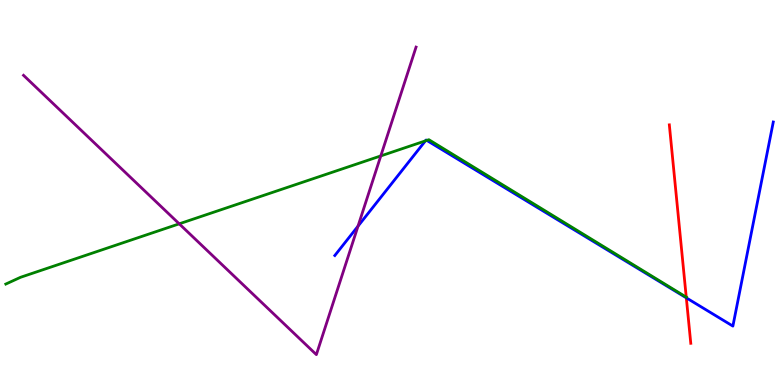[{'lines': ['blue', 'red'], 'intersections': [{'x': 8.86, 'y': 2.26}]}, {'lines': ['green', 'red'], 'intersections': [{'x': 8.85, 'y': 2.28}]}, {'lines': ['purple', 'red'], 'intersections': []}, {'lines': ['blue', 'green'], 'intersections': [{'x': 5.49, 'y': 6.34}, {'x': 5.51, 'y': 6.35}]}, {'lines': ['blue', 'purple'], 'intersections': [{'x': 4.62, 'y': 4.13}]}, {'lines': ['green', 'purple'], 'intersections': [{'x': 2.31, 'y': 4.19}, {'x': 4.91, 'y': 5.95}]}]